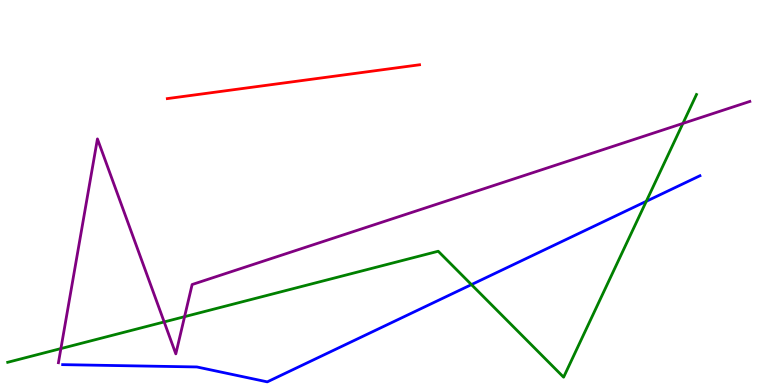[{'lines': ['blue', 'red'], 'intersections': []}, {'lines': ['green', 'red'], 'intersections': []}, {'lines': ['purple', 'red'], 'intersections': []}, {'lines': ['blue', 'green'], 'intersections': [{'x': 6.08, 'y': 2.61}, {'x': 8.34, 'y': 4.77}]}, {'lines': ['blue', 'purple'], 'intersections': []}, {'lines': ['green', 'purple'], 'intersections': [{'x': 0.786, 'y': 0.946}, {'x': 2.12, 'y': 1.64}, {'x': 2.38, 'y': 1.77}, {'x': 8.81, 'y': 6.79}]}]